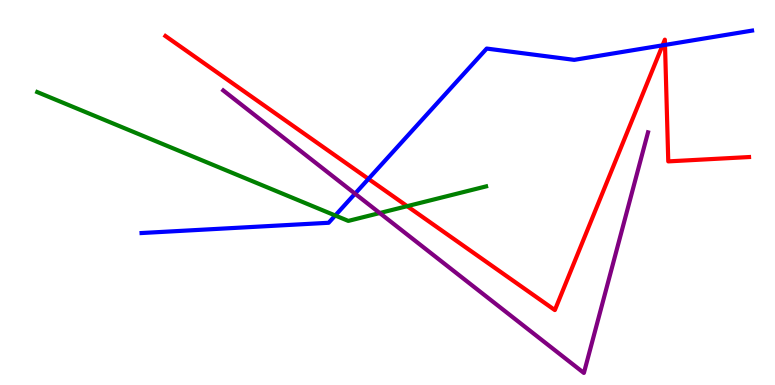[{'lines': ['blue', 'red'], 'intersections': [{'x': 4.75, 'y': 5.35}, {'x': 8.55, 'y': 8.82}, {'x': 8.58, 'y': 8.83}]}, {'lines': ['green', 'red'], 'intersections': [{'x': 5.25, 'y': 4.65}]}, {'lines': ['purple', 'red'], 'intersections': []}, {'lines': ['blue', 'green'], 'intersections': [{'x': 4.33, 'y': 4.4}]}, {'lines': ['blue', 'purple'], 'intersections': [{'x': 4.58, 'y': 4.97}]}, {'lines': ['green', 'purple'], 'intersections': [{'x': 4.9, 'y': 4.47}]}]